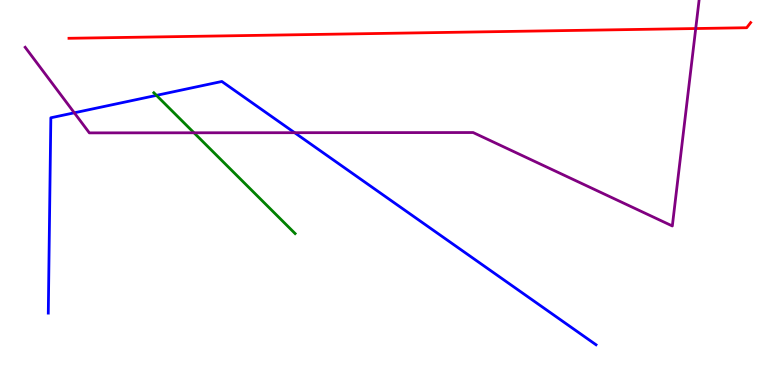[{'lines': ['blue', 'red'], 'intersections': []}, {'lines': ['green', 'red'], 'intersections': []}, {'lines': ['purple', 'red'], 'intersections': [{'x': 8.98, 'y': 9.26}]}, {'lines': ['blue', 'green'], 'intersections': [{'x': 2.02, 'y': 7.52}]}, {'lines': ['blue', 'purple'], 'intersections': [{'x': 0.959, 'y': 7.07}, {'x': 3.8, 'y': 6.55}]}, {'lines': ['green', 'purple'], 'intersections': [{'x': 2.5, 'y': 6.55}]}]